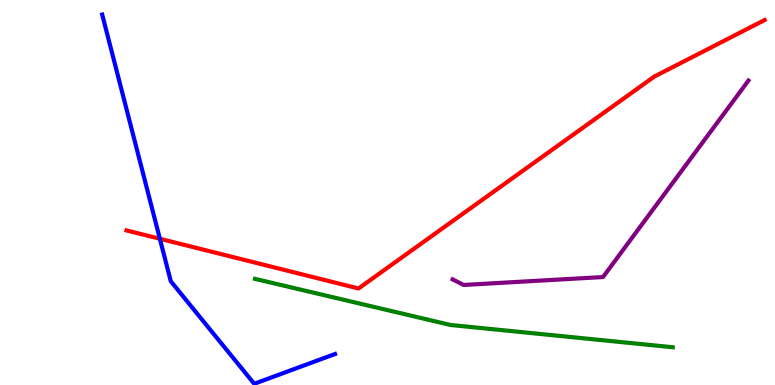[{'lines': ['blue', 'red'], 'intersections': [{'x': 2.06, 'y': 3.8}]}, {'lines': ['green', 'red'], 'intersections': []}, {'lines': ['purple', 'red'], 'intersections': []}, {'lines': ['blue', 'green'], 'intersections': []}, {'lines': ['blue', 'purple'], 'intersections': []}, {'lines': ['green', 'purple'], 'intersections': []}]